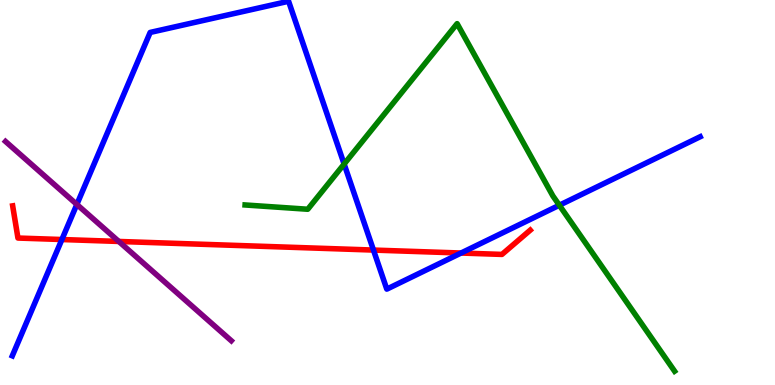[{'lines': ['blue', 'red'], 'intersections': [{'x': 0.799, 'y': 3.78}, {'x': 4.82, 'y': 3.5}, {'x': 5.95, 'y': 3.43}]}, {'lines': ['green', 'red'], 'intersections': []}, {'lines': ['purple', 'red'], 'intersections': [{'x': 1.53, 'y': 3.73}]}, {'lines': ['blue', 'green'], 'intersections': [{'x': 4.44, 'y': 5.74}, {'x': 7.22, 'y': 4.67}]}, {'lines': ['blue', 'purple'], 'intersections': [{'x': 0.992, 'y': 4.69}]}, {'lines': ['green', 'purple'], 'intersections': []}]